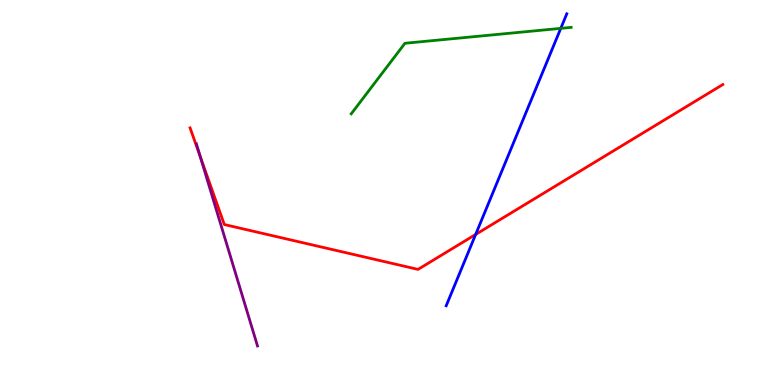[{'lines': ['blue', 'red'], 'intersections': [{'x': 6.14, 'y': 3.91}]}, {'lines': ['green', 'red'], 'intersections': []}, {'lines': ['purple', 'red'], 'intersections': [{'x': 2.58, 'y': 5.93}]}, {'lines': ['blue', 'green'], 'intersections': [{'x': 7.24, 'y': 9.26}]}, {'lines': ['blue', 'purple'], 'intersections': []}, {'lines': ['green', 'purple'], 'intersections': []}]